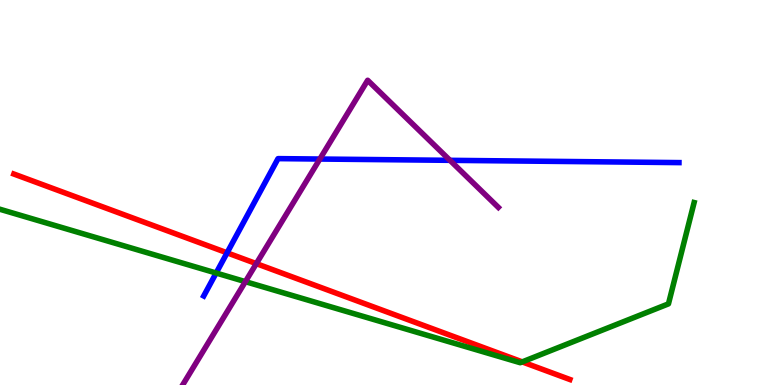[{'lines': ['blue', 'red'], 'intersections': [{'x': 2.93, 'y': 3.43}]}, {'lines': ['green', 'red'], 'intersections': [{'x': 6.74, 'y': 0.6}]}, {'lines': ['purple', 'red'], 'intersections': [{'x': 3.31, 'y': 3.15}]}, {'lines': ['blue', 'green'], 'intersections': [{'x': 2.79, 'y': 2.91}]}, {'lines': ['blue', 'purple'], 'intersections': [{'x': 4.13, 'y': 5.87}, {'x': 5.81, 'y': 5.84}]}, {'lines': ['green', 'purple'], 'intersections': [{'x': 3.17, 'y': 2.68}]}]